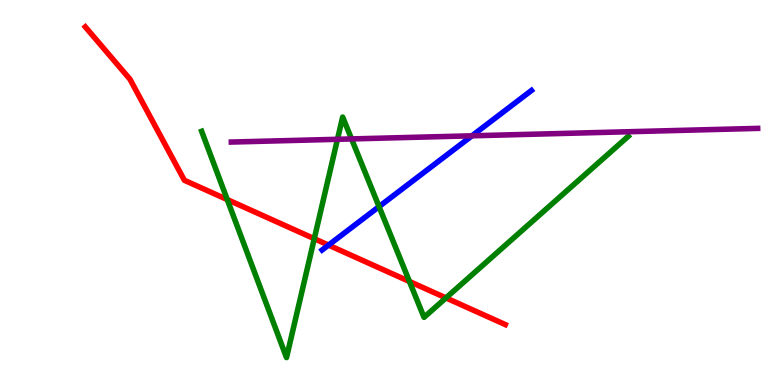[{'lines': ['blue', 'red'], 'intersections': [{'x': 4.24, 'y': 3.63}]}, {'lines': ['green', 'red'], 'intersections': [{'x': 2.93, 'y': 4.82}, {'x': 4.06, 'y': 3.8}, {'x': 5.28, 'y': 2.69}, {'x': 5.75, 'y': 2.26}]}, {'lines': ['purple', 'red'], 'intersections': []}, {'lines': ['blue', 'green'], 'intersections': [{'x': 4.89, 'y': 4.63}]}, {'lines': ['blue', 'purple'], 'intersections': [{'x': 6.09, 'y': 6.47}]}, {'lines': ['green', 'purple'], 'intersections': [{'x': 4.35, 'y': 6.38}, {'x': 4.54, 'y': 6.39}]}]